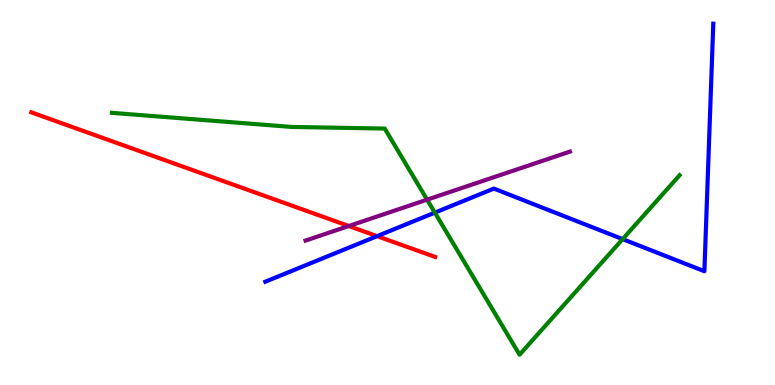[{'lines': ['blue', 'red'], 'intersections': [{'x': 4.87, 'y': 3.87}]}, {'lines': ['green', 'red'], 'intersections': []}, {'lines': ['purple', 'red'], 'intersections': [{'x': 4.5, 'y': 4.13}]}, {'lines': ['blue', 'green'], 'intersections': [{'x': 5.61, 'y': 4.48}, {'x': 8.03, 'y': 3.79}]}, {'lines': ['blue', 'purple'], 'intersections': []}, {'lines': ['green', 'purple'], 'intersections': [{'x': 5.51, 'y': 4.81}]}]